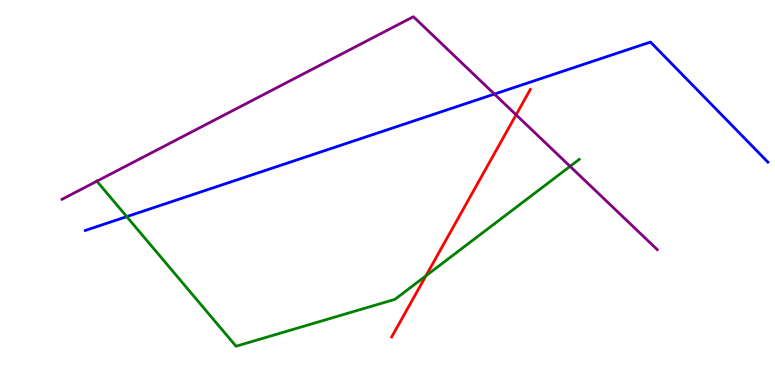[{'lines': ['blue', 'red'], 'intersections': []}, {'lines': ['green', 'red'], 'intersections': [{'x': 5.5, 'y': 2.84}]}, {'lines': ['purple', 'red'], 'intersections': [{'x': 6.66, 'y': 7.02}]}, {'lines': ['blue', 'green'], 'intersections': [{'x': 1.64, 'y': 4.37}]}, {'lines': ['blue', 'purple'], 'intersections': [{'x': 6.38, 'y': 7.56}]}, {'lines': ['green', 'purple'], 'intersections': [{'x': 1.25, 'y': 5.29}, {'x': 7.36, 'y': 5.68}]}]